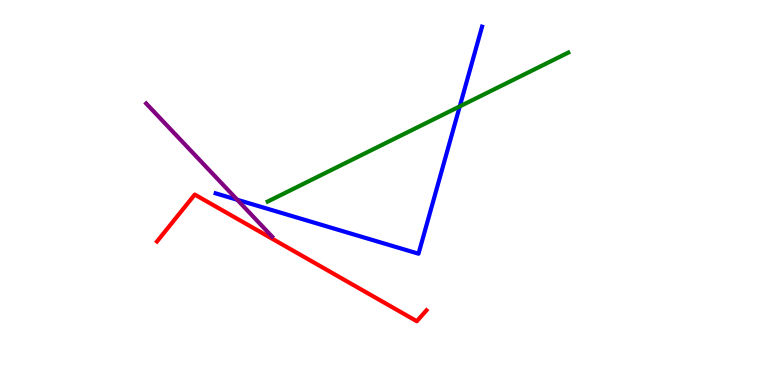[{'lines': ['blue', 'red'], 'intersections': []}, {'lines': ['green', 'red'], 'intersections': []}, {'lines': ['purple', 'red'], 'intersections': []}, {'lines': ['blue', 'green'], 'intersections': [{'x': 5.93, 'y': 7.24}]}, {'lines': ['blue', 'purple'], 'intersections': [{'x': 3.06, 'y': 4.81}]}, {'lines': ['green', 'purple'], 'intersections': []}]